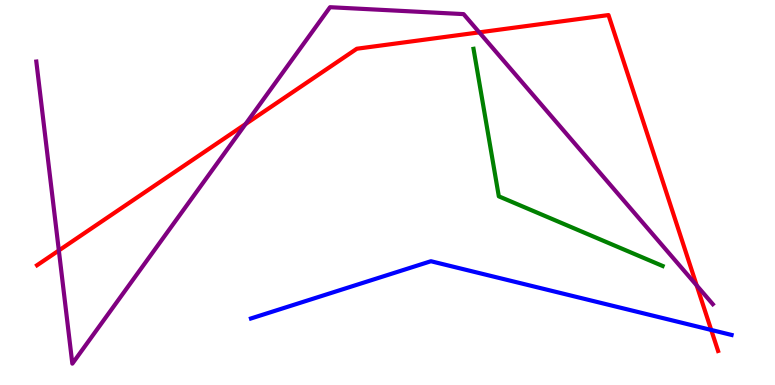[{'lines': ['blue', 'red'], 'intersections': [{'x': 9.18, 'y': 1.43}]}, {'lines': ['green', 'red'], 'intersections': []}, {'lines': ['purple', 'red'], 'intersections': [{'x': 0.759, 'y': 3.49}, {'x': 3.17, 'y': 6.78}, {'x': 6.18, 'y': 9.16}, {'x': 8.99, 'y': 2.59}]}, {'lines': ['blue', 'green'], 'intersections': []}, {'lines': ['blue', 'purple'], 'intersections': []}, {'lines': ['green', 'purple'], 'intersections': []}]